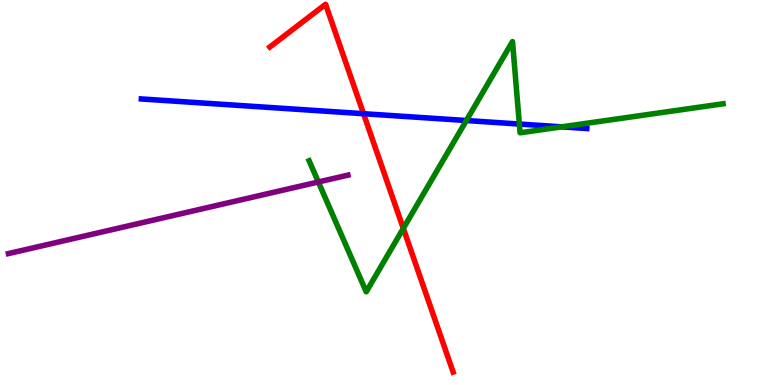[{'lines': ['blue', 'red'], 'intersections': [{'x': 4.69, 'y': 7.05}]}, {'lines': ['green', 'red'], 'intersections': [{'x': 5.2, 'y': 4.07}]}, {'lines': ['purple', 'red'], 'intersections': []}, {'lines': ['blue', 'green'], 'intersections': [{'x': 6.02, 'y': 6.87}, {'x': 6.7, 'y': 6.78}, {'x': 7.25, 'y': 6.71}]}, {'lines': ['blue', 'purple'], 'intersections': []}, {'lines': ['green', 'purple'], 'intersections': [{'x': 4.11, 'y': 5.27}]}]